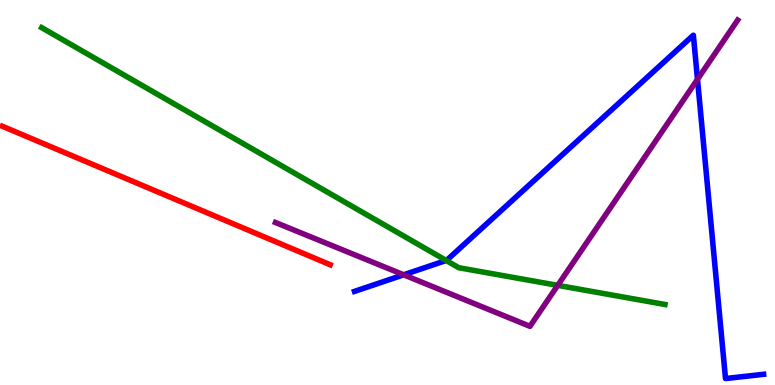[{'lines': ['blue', 'red'], 'intersections': []}, {'lines': ['green', 'red'], 'intersections': []}, {'lines': ['purple', 'red'], 'intersections': []}, {'lines': ['blue', 'green'], 'intersections': [{'x': 5.76, 'y': 3.23}]}, {'lines': ['blue', 'purple'], 'intersections': [{'x': 5.21, 'y': 2.86}, {'x': 9.0, 'y': 7.94}]}, {'lines': ['green', 'purple'], 'intersections': [{'x': 7.2, 'y': 2.59}]}]